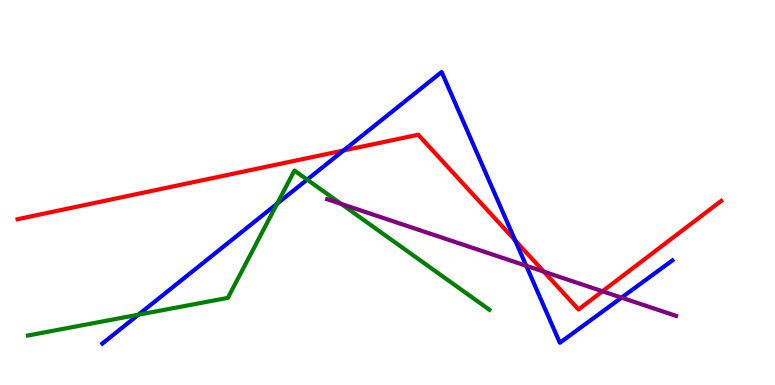[{'lines': ['blue', 'red'], 'intersections': [{'x': 4.43, 'y': 6.09}, {'x': 6.65, 'y': 3.76}]}, {'lines': ['green', 'red'], 'intersections': []}, {'lines': ['purple', 'red'], 'intersections': [{'x': 7.02, 'y': 2.94}, {'x': 7.77, 'y': 2.43}]}, {'lines': ['blue', 'green'], 'intersections': [{'x': 1.79, 'y': 1.83}, {'x': 3.58, 'y': 4.71}, {'x': 3.96, 'y': 5.33}]}, {'lines': ['blue', 'purple'], 'intersections': [{'x': 6.79, 'y': 3.1}, {'x': 8.02, 'y': 2.27}]}, {'lines': ['green', 'purple'], 'intersections': [{'x': 4.4, 'y': 4.7}]}]